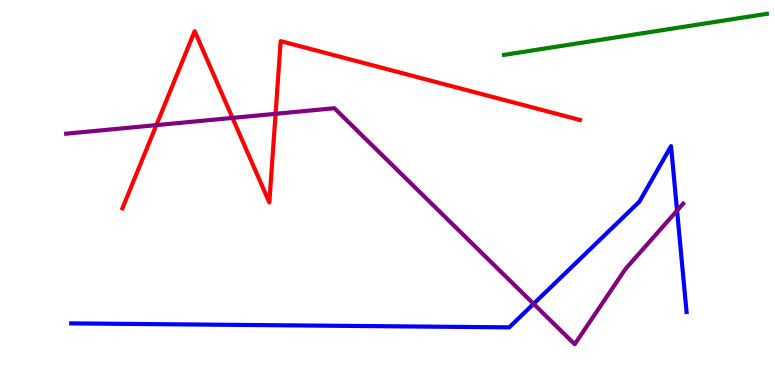[{'lines': ['blue', 'red'], 'intersections': []}, {'lines': ['green', 'red'], 'intersections': []}, {'lines': ['purple', 'red'], 'intersections': [{'x': 2.02, 'y': 6.75}, {'x': 3.0, 'y': 6.94}, {'x': 3.56, 'y': 7.04}]}, {'lines': ['blue', 'green'], 'intersections': []}, {'lines': ['blue', 'purple'], 'intersections': [{'x': 6.88, 'y': 2.11}, {'x': 8.74, 'y': 4.53}]}, {'lines': ['green', 'purple'], 'intersections': []}]